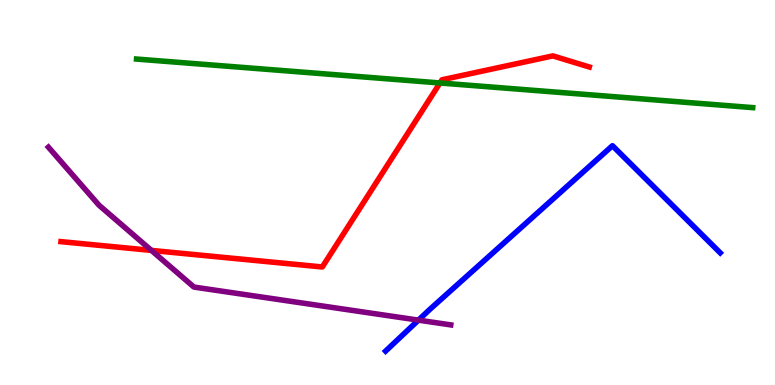[{'lines': ['blue', 'red'], 'intersections': []}, {'lines': ['green', 'red'], 'intersections': [{'x': 5.68, 'y': 7.84}]}, {'lines': ['purple', 'red'], 'intersections': [{'x': 1.95, 'y': 3.5}]}, {'lines': ['blue', 'green'], 'intersections': []}, {'lines': ['blue', 'purple'], 'intersections': [{'x': 5.4, 'y': 1.68}]}, {'lines': ['green', 'purple'], 'intersections': []}]